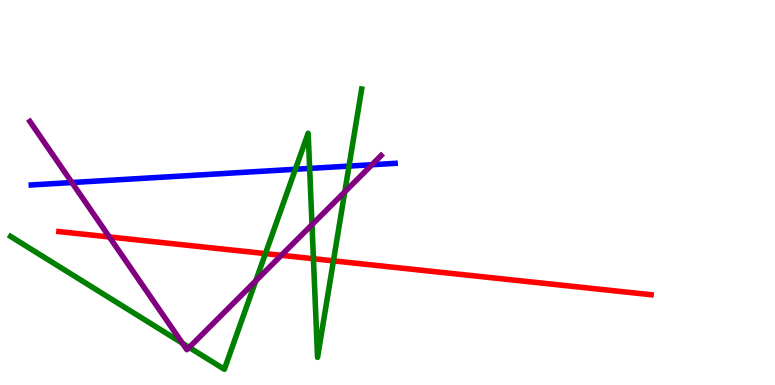[{'lines': ['blue', 'red'], 'intersections': []}, {'lines': ['green', 'red'], 'intersections': [{'x': 3.42, 'y': 3.41}, {'x': 4.04, 'y': 3.28}, {'x': 4.3, 'y': 3.22}]}, {'lines': ['purple', 'red'], 'intersections': [{'x': 1.41, 'y': 3.85}, {'x': 3.63, 'y': 3.37}]}, {'lines': ['blue', 'green'], 'intersections': [{'x': 3.81, 'y': 5.6}, {'x': 4.0, 'y': 5.63}, {'x': 4.5, 'y': 5.69}]}, {'lines': ['blue', 'purple'], 'intersections': [{'x': 0.928, 'y': 5.26}, {'x': 4.8, 'y': 5.72}]}, {'lines': ['green', 'purple'], 'intersections': [{'x': 2.35, 'y': 1.09}, {'x': 2.44, 'y': 0.976}, {'x': 3.3, 'y': 2.7}, {'x': 4.03, 'y': 4.16}, {'x': 4.45, 'y': 5.02}]}]